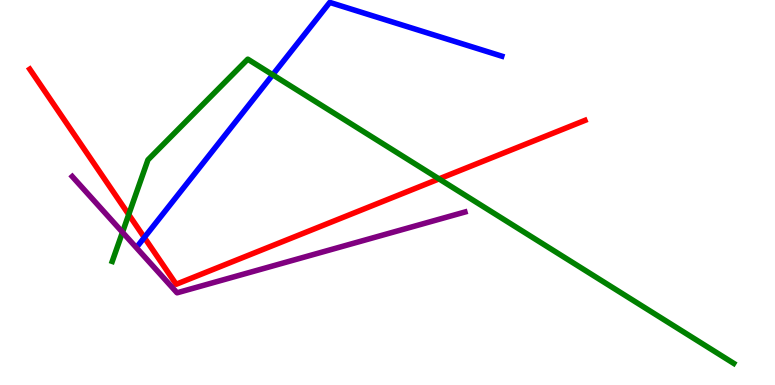[{'lines': ['blue', 'red'], 'intersections': [{'x': 1.86, 'y': 3.83}]}, {'lines': ['green', 'red'], 'intersections': [{'x': 1.66, 'y': 4.43}, {'x': 5.66, 'y': 5.35}]}, {'lines': ['purple', 'red'], 'intersections': []}, {'lines': ['blue', 'green'], 'intersections': [{'x': 3.52, 'y': 8.06}]}, {'lines': ['blue', 'purple'], 'intersections': []}, {'lines': ['green', 'purple'], 'intersections': [{'x': 1.58, 'y': 3.97}]}]